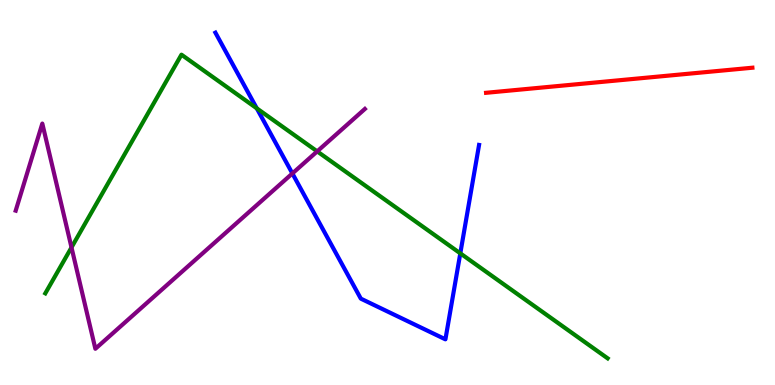[{'lines': ['blue', 'red'], 'intersections': []}, {'lines': ['green', 'red'], 'intersections': []}, {'lines': ['purple', 'red'], 'intersections': []}, {'lines': ['blue', 'green'], 'intersections': [{'x': 3.31, 'y': 7.19}, {'x': 5.94, 'y': 3.42}]}, {'lines': ['blue', 'purple'], 'intersections': [{'x': 3.77, 'y': 5.49}]}, {'lines': ['green', 'purple'], 'intersections': [{'x': 0.923, 'y': 3.57}, {'x': 4.09, 'y': 6.07}]}]